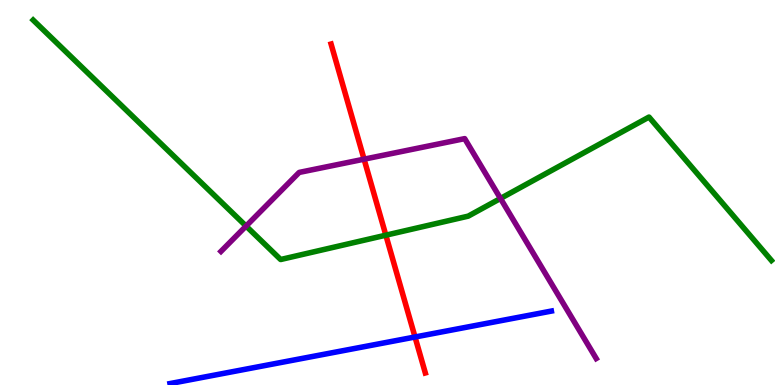[{'lines': ['blue', 'red'], 'intersections': [{'x': 5.36, 'y': 1.25}]}, {'lines': ['green', 'red'], 'intersections': [{'x': 4.98, 'y': 3.89}]}, {'lines': ['purple', 'red'], 'intersections': [{'x': 4.7, 'y': 5.87}]}, {'lines': ['blue', 'green'], 'intersections': []}, {'lines': ['blue', 'purple'], 'intersections': []}, {'lines': ['green', 'purple'], 'intersections': [{'x': 3.18, 'y': 4.13}, {'x': 6.46, 'y': 4.85}]}]